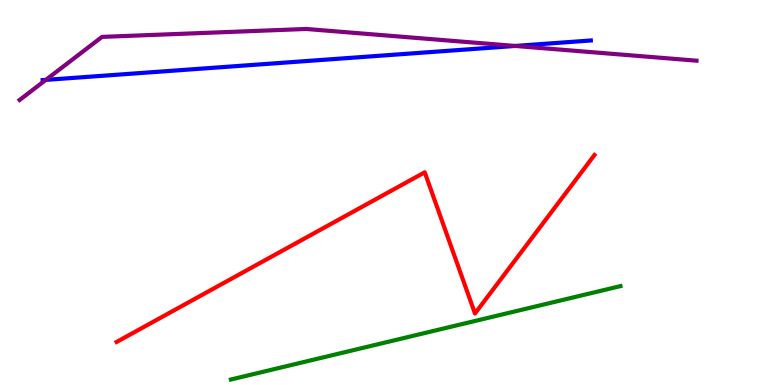[{'lines': ['blue', 'red'], 'intersections': []}, {'lines': ['green', 'red'], 'intersections': []}, {'lines': ['purple', 'red'], 'intersections': []}, {'lines': ['blue', 'green'], 'intersections': []}, {'lines': ['blue', 'purple'], 'intersections': [{'x': 0.592, 'y': 7.93}, {'x': 6.65, 'y': 8.81}]}, {'lines': ['green', 'purple'], 'intersections': []}]